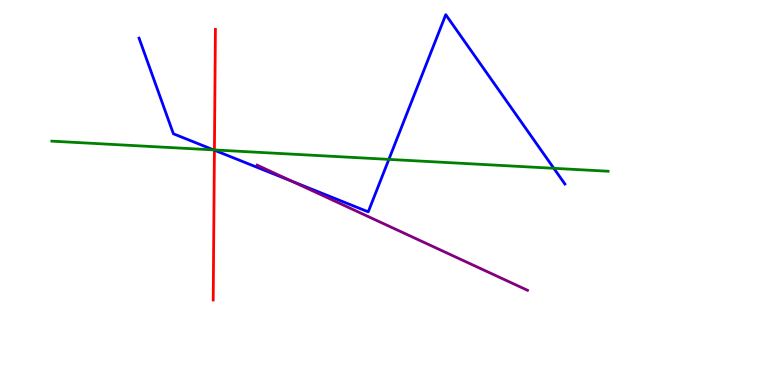[{'lines': ['blue', 'red'], 'intersections': [{'x': 2.77, 'y': 6.1}]}, {'lines': ['green', 'red'], 'intersections': [{'x': 2.77, 'y': 6.11}]}, {'lines': ['purple', 'red'], 'intersections': []}, {'lines': ['blue', 'green'], 'intersections': [{'x': 2.76, 'y': 6.11}, {'x': 5.02, 'y': 5.86}, {'x': 7.15, 'y': 5.63}]}, {'lines': ['blue', 'purple'], 'intersections': [{'x': 3.77, 'y': 5.29}]}, {'lines': ['green', 'purple'], 'intersections': []}]